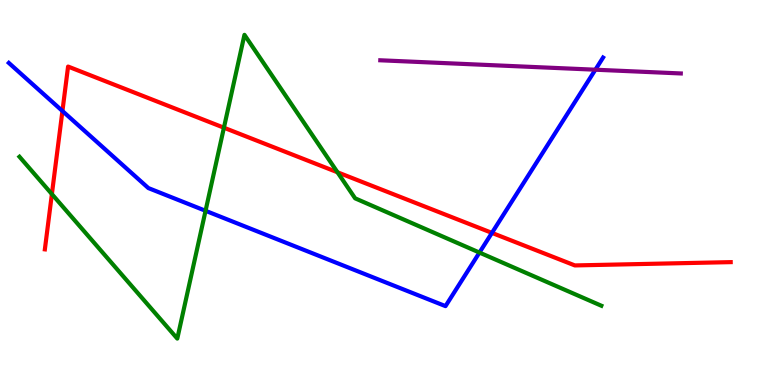[{'lines': ['blue', 'red'], 'intersections': [{'x': 0.806, 'y': 7.12}, {'x': 6.35, 'y': 3.95}]}, {'lines': ['green', 'red'], 'intersections': [{'x': 0.669, 'y': 4.96}, {'x': 2.89, 'y': 6.68}, {'x': 4.35, 'y': 5.53}]}, {'lines': ['purple', 'red'], 'intersections': []}, {'lines': ['blue', 'green'], 'intersections': [{'x': 2.65, 'y': 4.52}, {'x': 6.19, 'y': 3.44}]}, {'lines': ['blue', 'purple'], 'intersections': [{'x': 7.68, 'y': 8.19}]}, {'lines': ['green', 'purple'], 'intersections': []}]